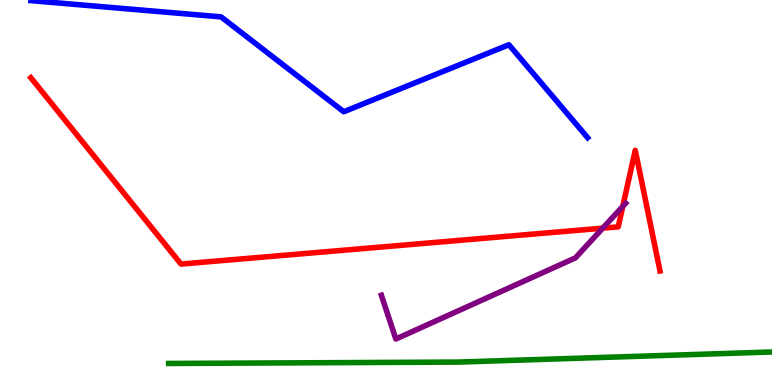[{'lines': ['blue', 'red'], 'intersections': []}, {'lines': ['green', 'red'], 'intersections': []}, {'lines': ['purple', 'red'], 'intersections': [{'x': 7.78, 'y': 4.07}, {'x': 8.04, 'y': 4.64}]}, {'lines': ['blue', 'green'], 'intersections': []}, {'lines': ['blue', 'purple'], 'intersections': []}, {'lines': ['green', 'purple'], 'intersections': []}]